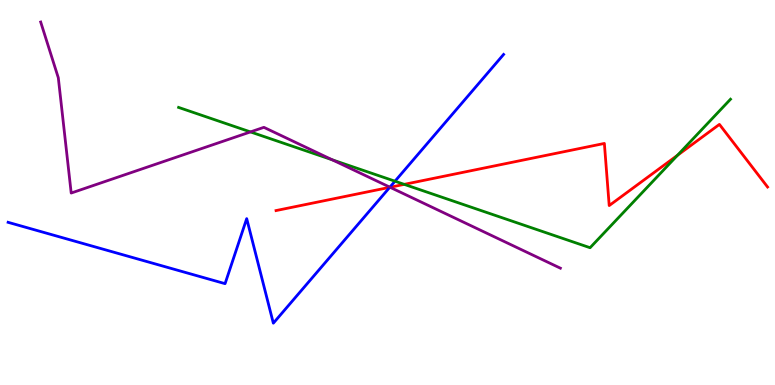[{'lines': ['blue', 'red'], 'intersections': [{'x': 5.03, 'y': 5.13}]}, {'lines': ['green', 'red'], 'intersections': [{'x': 5.22, 'y': 5.21}, {'x': 8.74, 'y': 5.97}]}, {'lines': ['purple', 'red'], 'intersections': [{'x': 5.03, 'y': 5.14}]}, {'lines': ['blue', 'green'], 'intersections': [{'x': 5.1, 'y': 5.29}]}, {'lines': ['blue', 'purple'], 'intersections': [{'x': 5.03, 'y': 5.14}]}, {'lines': ['green', 'purple'], 'intersections': [{'x': 3.23, 'y': 6.57}, {'x': 4.29, 'y': 5.85}]}]